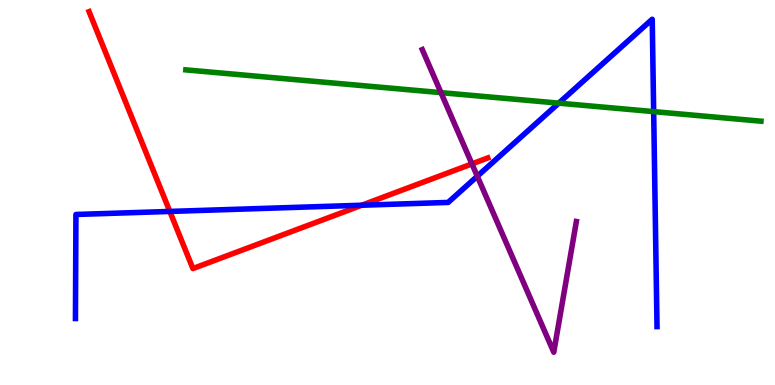[{'lines': ['blue', 'red'], 'intersections': [{'x': 2.19, 'y': 4.51}, {'x': 4.67, 'y': 4.67}]}, {'lines': ['green', 'red'], 'intersections': []}, {'lines': ['purple', 'red'], 'intersections': [{'x': 6.09, 'y': 5.74}]}, {'lines': ['blue', 'green'], 'intersections': [{'x': 7.21, 'y': 7.32}, {'x': 8.43, 'y': 7.1}]}, {'lines': ['blue', 'purple'], 'intersections': [{'x': 6.16, 'y': 5.42}]}, {'lines': ['green', 'purple'], 'intersections': [{'x': 5.69, 'y': 7.59}]}]